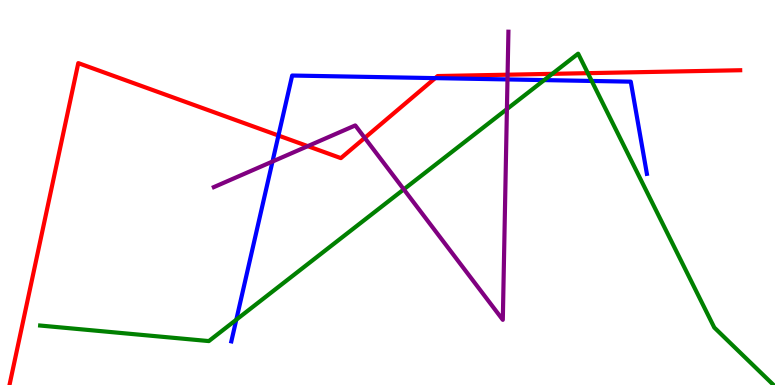[{'lines': ['blue', 'red'], 'intersections': [{'x': 3.59, 'y': 6.48}, {'x': 5.62, 'y': 7.97}]}, {'lines': ['green', 'red'], 'intersections': [{'x': 7.13, 'y': 8.08}, {'x': 7.58, 'y': 8.1}]}, {'lines': ['purple', 'red'], 'intersections': [{'x': 3.97, 'y': 6.2}, {'x': 4.71, 'y': 6.42}, {'x': 6.55, 'y': 8.06}]}, {'lines': ['blue', 'green'], 'intersections': [{'x': 3.05, 'y': 1.7}, {'x': 7.02, 'y': 7.92}, {'x': 7.63, 'y': 7.9}]}, {'lines': ['blue', 'purple'], 'intersections': [{'x': 3.52, 'y': 5.8}, {'x': 6.55, 'y': 7.94}]}, {'lines': ['green', 'purple'], 'intersections': [{'x': 5.21, 'y': 5.08}, {'x': 6.54, 'y': 7.17}]}]